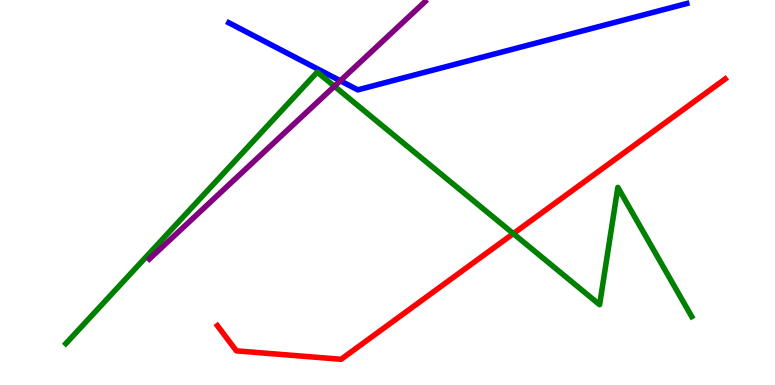[{'lines': ['blue', 'red'], 'intersections': []}, {'lines': ['green', 'red'], 'intersections': [{'x': 6.62, 'y': 3.93}]}, {'lines': ['purple', 'red'], 'intersections': []}, {'lines': ['blue', 'green'], 'intersections': []}, {'lines': ['blue', 'purple'], 'intersections': [{'x': 4.39, 'y': 7.9}]}, {'lines': ['green', 'purple'], 'intersections': [{'x': 4.32, 'y': 7.76}]}]